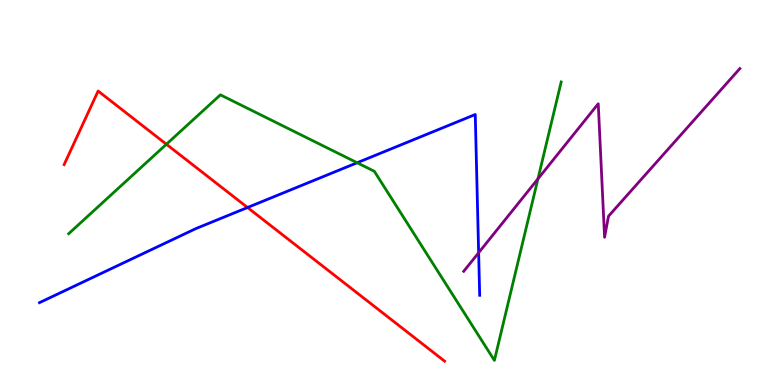[{'lines': ['blue', 'red'], 'intersections': [{'x': 3.19, 'y': 4.61}]}, {'lines': ['green', 'red'], 'intersections': [{'x': 2.15, 'y': 6.25}]}, {'lines': ['purple', 'red'], 'intersections': []}, {'lines': ['blue', 'green'], 'intersections': [{'x': 4.61, 'y': 5.77}]}, {'lines': ['blue', 'purple'], 'intersections': [{'x': 6.18, 'y': 3.44}]}, {'lines': ['green', 'purple'], 'intersections': [{'x': 6.94, 'y': 5.35}]}]